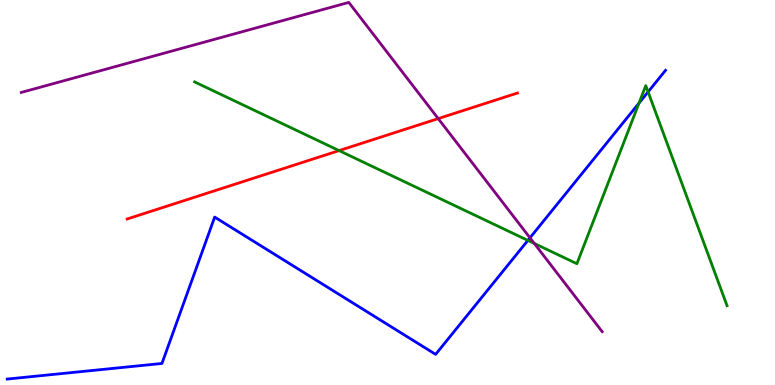[{'lines': ['blue', 'red'], 'intersections': []}, {'lines': ['green', 'red'], 'intersections': [{'x': 4.38, 'y': 6.09}]}, {'lines': ['purple', 'red'], 'intersections': [{'x': 5.65, 'y': 6.92}]}, {'lines': ['blue', 'green'], 'intersections': [{'x': 6.81, 'y': 3.76}, {'x': 8.25, 'y': 7.32}, {'x': 8.36, 'y': 7.61}]}, {'lines': ['blue', 'purple'], 'intersections': [{'x': 6.84, 'y': 3.82}]}, {'lines': ['green', 'purple'], 'intersections': [{'x': 6.89, 'y': 3.68}]}]